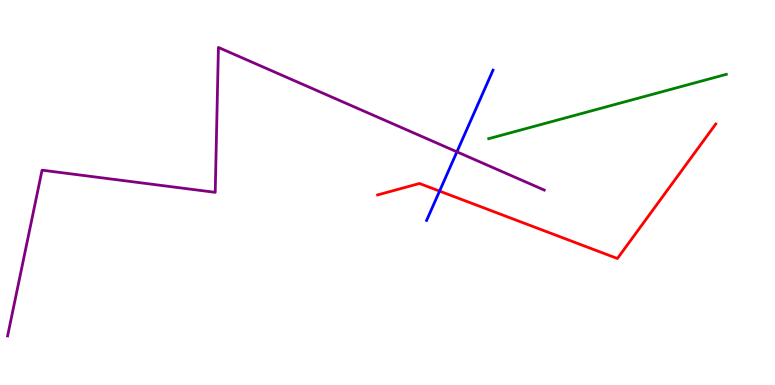[{'lines': ['blue', 'red'], 'intersections': [{'x': 5.67, 'y': 5.04}]}, {'lines': ['green', 'red'], 'intersections': []}, {'lines': ['purple', 'red'], 'intersections': []}, {'lines': ['blue', 'green'], 'intersections': []}, {'lines': ['blue', 'purple'], 'intersections': [{'x': 5.9, 'y': 6.06}]}, {'lines': ['green', 'purple'], 'intersections': []}]